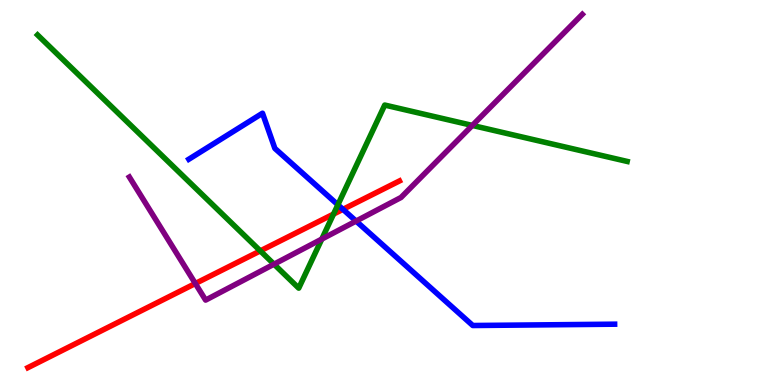[{'lines': ['blue', 'red'], 'intersections': [{'x': 4.43, 'y': 4.56}]}, {'lines': ['green', 'red'], 'intersections': [{'x': 3.36, 'y': 3.48}, {'x': 4.3, 'y': 4.44}]}, {'lines': ['purple', 'red'], 'intersections': [{'x': 2.52, 'y': 2.64}]}, {'lines': ['blue', 'green'], 'intersections': [{'x': 4.36, 'y': 4.68}]}, {'lines': ['blue', 'purple'], 'intersections': [{'x': 4.59, 'y': 4.26}]}, {'lines': ['green', 'purple'], 'intersections': [{'x': 3.54, 'y': 3.14}, {'x': 4.15, 'y': 3.79}, {'x': 6.09, 'y': 6.74}]}]